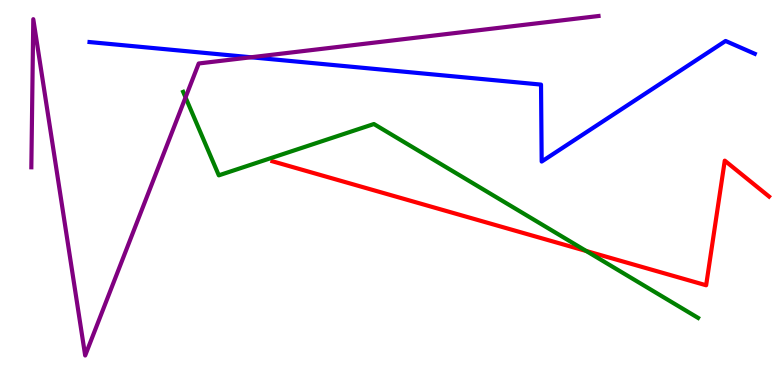[{'lines': ['blue', 'red'], 'intersections': []}, {'lines': ['green', 'red'], 'intersections': [{'x': 7.56, 'y': 3.48}]}, {'lines': ['purple', 'red'], 'intersections': []}, {'lines': ['blue', 'green'], 'intersections': []}, {'lines': ['blue', 'purple'], 'intersections': [{'x': 3.24, 'y': 8.51}]}, {'lines': ['green', 'purple'], 'intersections': [{'x': 2.39, 'y': 7.47}]}]